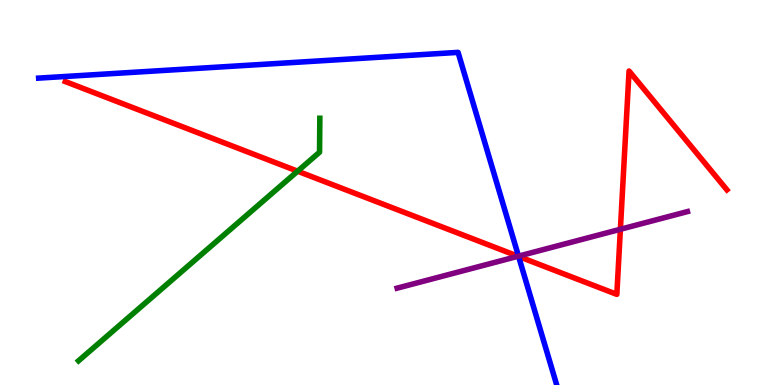[{'lines': ['blue', 'red'], 'intersections': [{'x': 6.69, 'y': 3.34}]}, {'lines': ['green', 'red'], 'intersections': [{'x': 3.84, 'y': 5.55}]}, {'lines': ['purple', 'red'], 'intersections': [{'x': 6.68, 'y': 3.34}, {'x': 8.01, 'y': 4.04}]}, {'lines': ['blue', 'green'], 'intersections': []}, {'lines': ['blue', 'purple'], 'intersections': [{'x': 6.69, 'y': 3.35}]}, {'lines': ['green', 'purple'], 'intersections': []}]